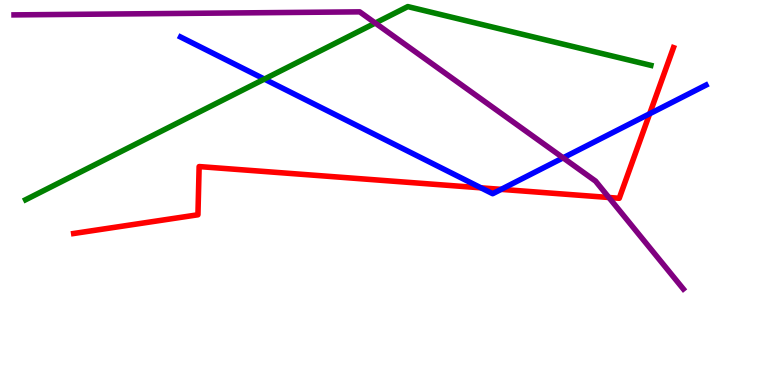[{'lines': ['blue', 'red'], 'intersections': [{'x': 6.21, 'y': 5.12}, {'x': 6.47, 'y': 5.08}, {'x': 8.38, 'y': 7.05}]}, {'lines': ['green', 'red'], 'intersections': []}, {'lines': ['purple', 'red'], 'intersections': [{'x': 7.86, 'y': 4.87}]}, {'lines': ['blue', 'green'], 'intersections': [{'x': 3.41, 'y': 7.95}]}, {'lines': ['blue', 'purple'], 'intersections': [{'x': 7.27, 'y': 5.9}]}, {'lines': ['green', 'purple'], 'intersections': [{'x': 4.84, 'y': 9.4}]}]